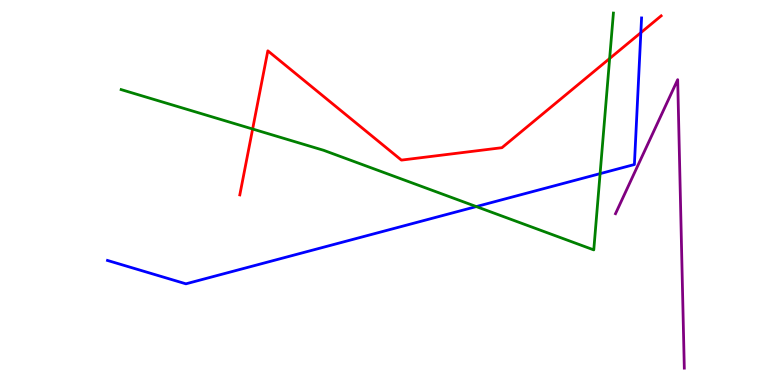[{'lines': ['blue', 'red'], 'intersections': [{'x': 8.27, 'y': 9.15}]}, {'lines': ['green', 'red'], 'intersections': [{'x': 3.26, 'y': 6.65}, {'x': 7.87, 'y': 8.48}]}, {'lines': ['purple', 'red'], 'intersections': []}, {'lines': ['blue', 'green'], 'intersections': [{'x': 6.15, 'y': 4.63}, {'x': 7.74, 'y': 5.49}]}, {'lines': ['blue', 'purple'], 'intersections': []}, {'lines': ['green', 'purple'], 'intersections': []}]